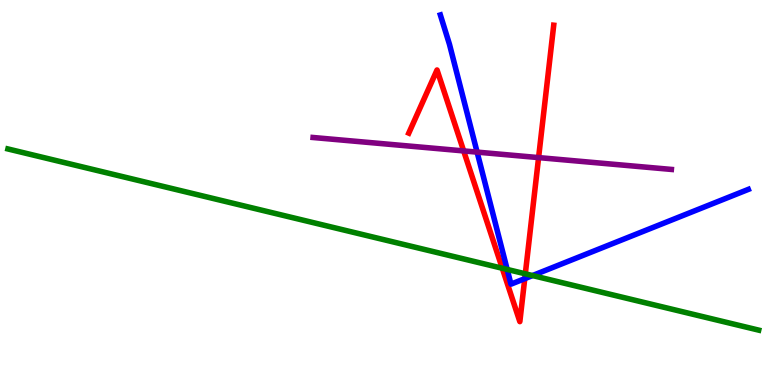[{'lines': ['blue', 'red'], 'intersections': [{'x': 6.77, 'y': 2.76}]}, {'lines': ['green', 'red'], 'intersections': [{'x': 6.48, 'y': 3.03}, {'x': 6.78, 'y': 2.89}]}, {'lines': ['purple', 'red'], 'intersections': [{'x': 5.98, 'y': 6.08}, {'x': 6.95, 'y': 5.91}]}, {'lines': ['blue', 'green'], 'intersections': [{'x': 6.54, 'y': 3.0}, {'x': 6.87, 'y': 2.84}]}, {'lines': ['blue', 'purple'], 'intersections': [{'x': 6.16, 'y': 6.05}]}, {'lines': ['green', 'purple'], 'intersections': []}]